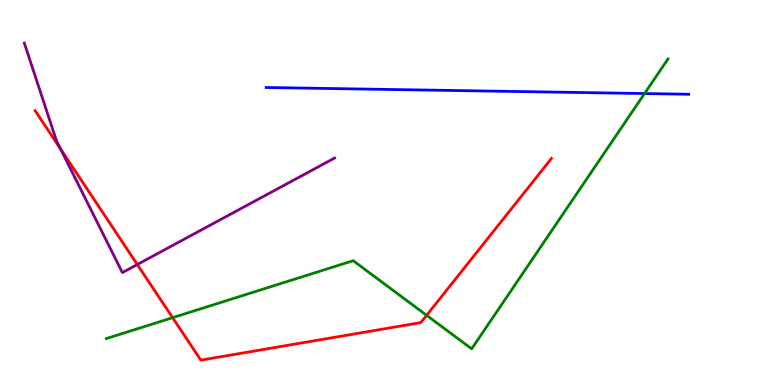[{'lines': ['blue', 'red'], 'intersections': []}, {'lines': ['green', 'red'], 'intersections': [{'x': 2.23, 'y': 1.75}, {'x': 5.5, 'y': 1.81}]}, {'lines': ['purple', 'red'], 'intersections': [{'x': 0.782, 'y': 6.13}, {'x': 1.77, 'y': 3.13}]}, {'lines': ['blue', 'green'], 'intersections': [{'x': 8.32, 'y': 7.57}]}, {'lines': ['blue', 'purple'], 'intersections': []}, {'lines': ['green', 'purple'], 'intersections': []}]